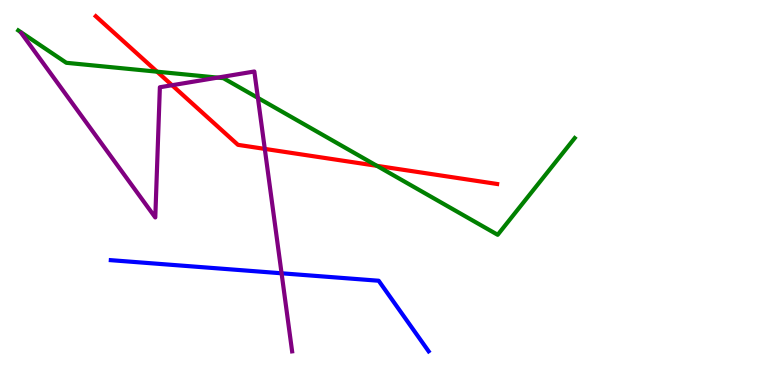[{'lines': ['blue', 'red'], 'intersections': []}, {'lines': ['green', 'red'], 'intersections': [{'x': 2.03, 'y': 8.14}, {'x': 4.86, 'y': 5.69}]}, {'lines': ['purple', 'red'], 'intersections': [{'x': 2.22, 'y': 7.79}, {'x': 3.42, 'y': 6.13}]}, {'lines': ['blue', 'green'], 'intersections': []}, {'lines': ['blue', 'purple'], 'intersections': [{'x': 3.63, 'y': 2.9}]}, {'lines': ['green', 'purple'], 'intersections': [{'x': 2.81, 'y': 7.98}, {'x': 3.33, 'y': 7.46}]}]